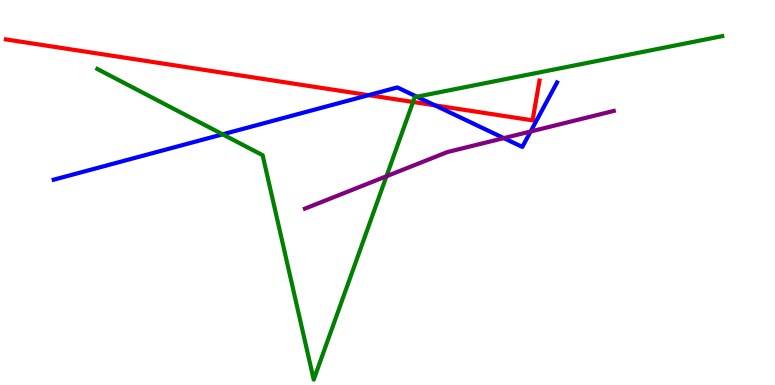[{'lines': ['blue', 'red'], 'intersections': [{'x': 4.76, 'y': 7.53}, {'x': 5.61, 'y': 7.26}]}, {'lines': ['green', 'red'], 'intersections': [{'x': 5.33, 'y': 7.35}]}, {'lines': ['purple', 'red'], 'intersections': []}, {'lines': ['blue', 'green'], 'intersections': [{'x': 2.87, 'y': 6.51}, {'x': 5.38, 'y': 7.49}]}, {'lines': ['blue', 'purple'], 'intersections': [{'x': 6.5, 'y': 6.41}, {'x': 6.85, 'y': 6.58}]}, {'lines': ['green', 'purple'], 'intersections': [{'x': 4.99, 'y': 5.42}]}]